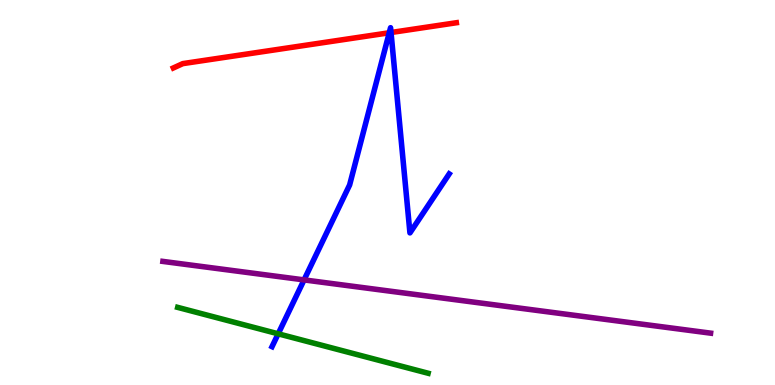[{'lines': ['blue', 'red'], 'intersections': [{'x': 5.02, 'y': 9.15}, {'x': 5.05, 'y': 9.16}]}, {'lines': ['green', 'red'], 'intersections': []}, {'lines': ['purple', 'red'], 'intersections': []}, {'lines': ['blue', 'green'], 'intersections': [{'x': 3.59, 'y': 1.33}]}, {'lines': ['blue', 'purple'], 'intersections': [{'x': 3.92, 'y': 2.73}]}, {'lines': ['green', 'purple'], 'intersections': []}]